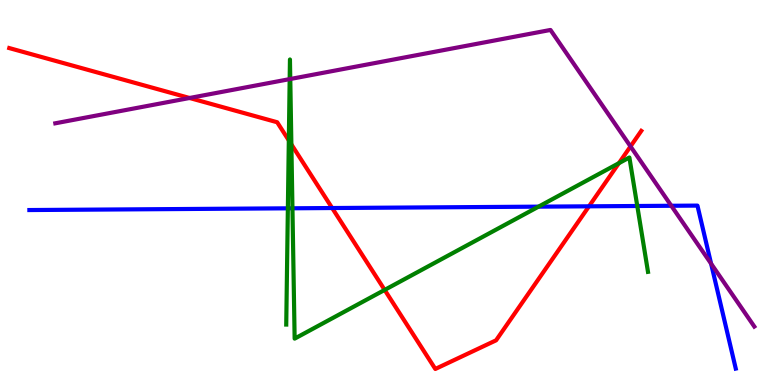[{'lines': ['blue', 'red'], 'intersections': [{'x': 4.29, 'y': 4.6}, {'x': 7.6, 'y': 4.64}]}, {'lines': ['green', 'red'], 'intersections': [{'x': 3.73, 'y': 6.35}, {'x': 3.76, 'y': 6.25}, {'x': 4.96, 'y': 2.47}, {'x': 7.99, 'y': 5.76}]}, {'lines': ['purple', 'red'], 'intersections': [{'x': 2.45, 'y': 7.45}, {'x': 8.14, 'y': 6.2}]}, {'lines': ['blue', 'green'], 'intersections': [{'x': 3.71, 'y': 4.59}, {'x': 3.77, 'y': 4.59}, {'x': 6.95, 'y': 4.63}, {'x': 8.22, 'y': 4.65}]}, {'lines': ['blue', 'purple'], 'intersections': [{'x': 8.66, 'y': 4.66}, {'x': 9.18, 'y': 3.15}]}, {'lines': ['green', 'purple'], 'intersections': [{'x': 3.74, 'y': 7.94}, {'x': 3.75, 'y': 7.95}]}]